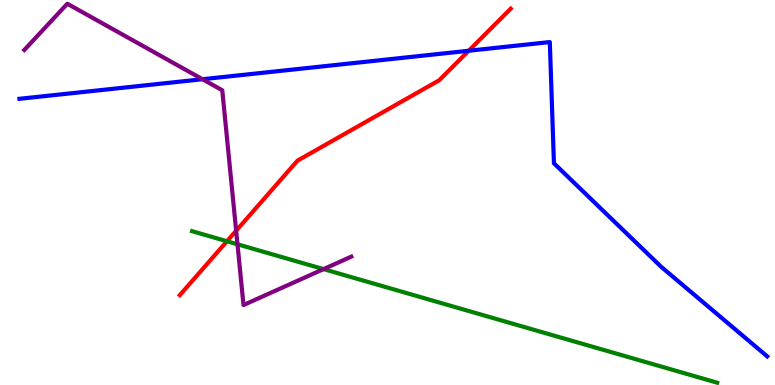[{'lines': ['blue', 'red'], 'intersections': [{'x': 6.05, 'y': 8.68}]}, {'lines': ['green', 'red'], 'intersections': [{'x': 2.93, 'y': 3.73}]}, {'lines': ['purple', 'red'], 'intersections': [{'x': 3.05, 'y': 4.01}]}, {'lines': ['blue', 'green'], 'intersections': []}, {'lines': ['blue', 'purple'], 'intersections': [{'x': 2.61, 'y': 7.94}]}, {'lines': ['green', 'purple'], 'intersections': [{'x': 3.06, 'y': 3.65}, {'x': 4.17, 'y': 3.01}]}]